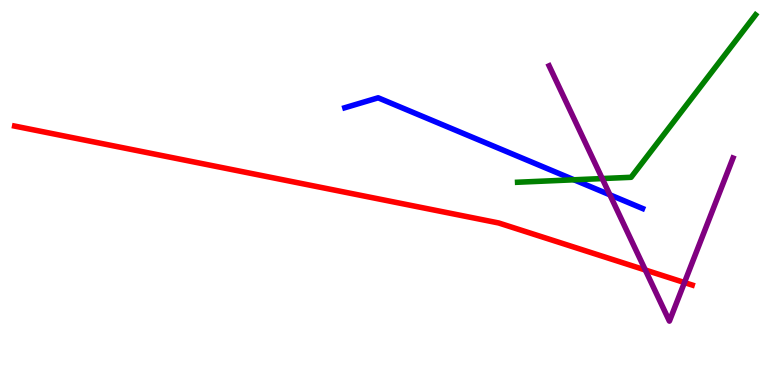[{'lines': ['blue', 'red'], 'intersections': []}, {'lines': ['green', 'red'], 'intersections': []}, {'lines': ['purple', 'red'], 'intersections': [{'x': 8.33, 'y': 2.99}, {'x': 8.83, 'y': 2.66}]}, {'lines': ['blue', 'green'], 'intersections': [{'x': 7.41, 'y': 5.33}]}, {'lines': ['blue', 'purple'], 'intersections': [{'x': 7.87, 'y': 4.94}]}, {'lines': ['green', 'purple'], 'intersections': [{'x': 7.77, 'y': 5.36}]}]